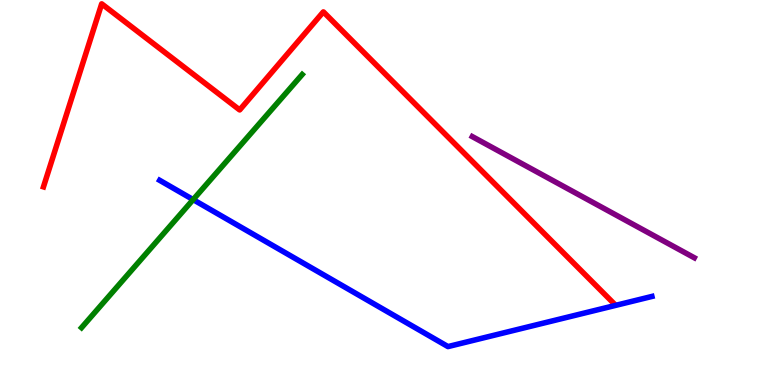[{'lines': ['blue', 'red'], 'intersections': []}, {'lines': ['green', 'red'], 'intersections': []}, {'lines': ['purple', 'red'], 'intersections': []}, {'lines': ['blue', 'green'], 'intersections': [{'x': 2.49, 'y': 4.82}]}, {'lines': ['blue', 'purple'], 'intersections': []}, {'lines': ['green', 'purple'], 'intersections': []}]